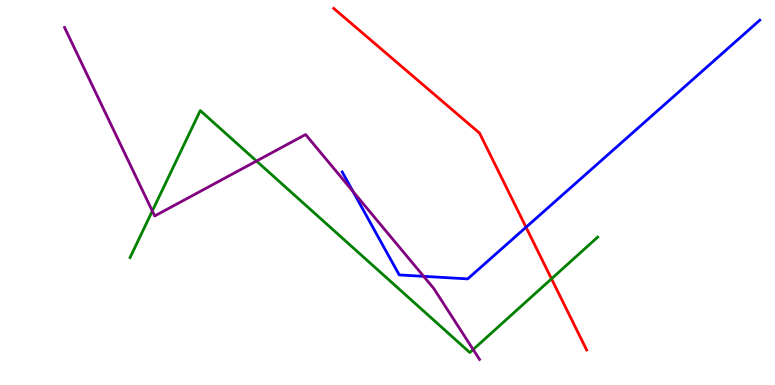[{'lines': ['blue', 'red'], 'intersections': [{'x': 6.79, 'y': 4.1}]}, {'lines': ['green', 'red'], 'intersections': [{'x': 7.12, 'y': 2.76}]}, {'lines': ['purple', 'red'], 'intersections': []}, {'lines': ['blue', 'green'], 'intersections': []}, {'lines': ['blue', 'purple'], 'intersections': [{'x': 4.55, 'y': 5.03}, {'x': 5.47, 'y': 2.82}]}, {'lines': ['green', 'purple'], 'intersections': [{'x': 1.97, 'y': 4.52}, {'x': 3.31, 'y': 5.82}, {'x': 6.11, 'y': 0.922}]}]